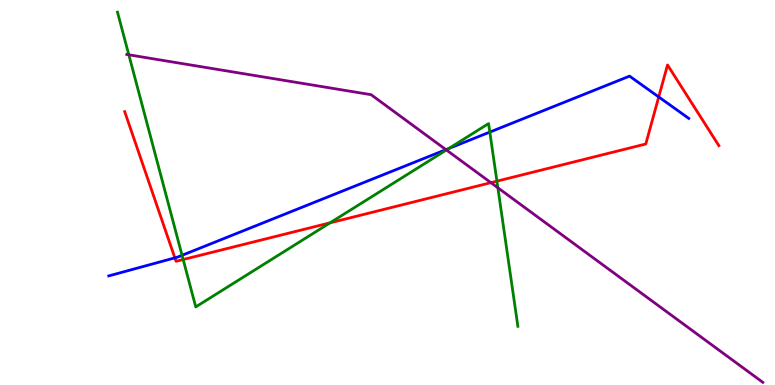[{'lines': ['blue', 'red'], 'intersections': [{'x': 2.26, 'y': 3.3}, {'x': 8.5, 'y': 7.48}]}, {'lines': ['green', 'red'], 'intersections': [{'x': 2.36, 'y': 3.26}, {'x': 4.26, 'y': 4.21}, {'x': 6.41, 'y': 5.29}]}, {'lines': ['purple', 'red'], 'intersections': [{'x': 6.33, 'y': 5.26}]}, {'lines': ['blue', 'green'], 'intersections': [{'x': 2.35, 'y': 3.37}, {'x': 5.79, 'y': 6.14}, {'x': 6.32, 'y': 6.57}]}, {'lines': ['blue', 'purple'], 'intersections': [{'x': 5.75, 'y': 6.11}]}, {'lines': ['green', 'purple'], 'intersections': [{'x': 1.66, 'y': 8.58}, {'x': 5.76, 'y': 6.1}, {'x': 6.42, 'y': 5.12}]}]